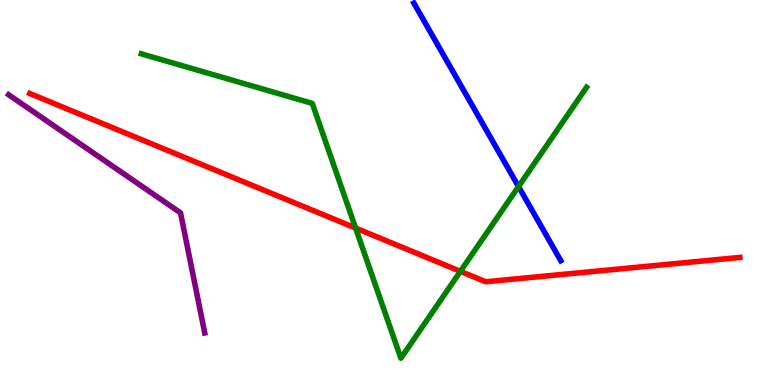[{'lines': ['blue', 'red'], 'intersections': []}, {'lines': ['green', 'red'], 'intersections': [{'x': 4.59, 'y': 4.08}, {'x': 5.94, 'y': 2.95}]}, {'lines': ['purple', 'red'], 'intersections': []}, {'lines': ['blue', 'green'], 'intersections': [{'x': 6.69, 'y': 5.15}]}, {'lines': ['blue', 'purple'], 'intersections': []}, {'lines': ['green', 'purple'], 'intersections': []}]